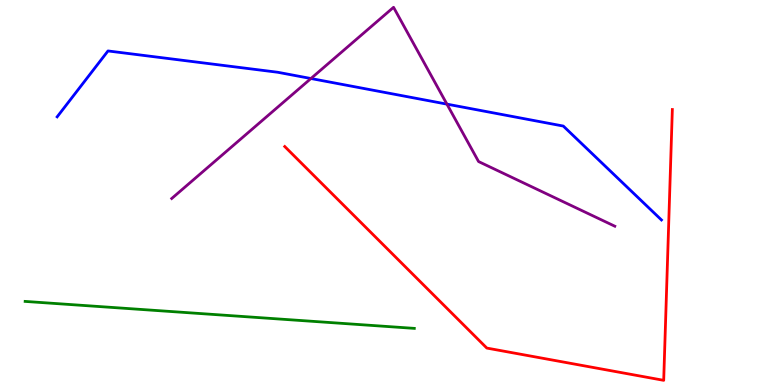[{'lines': ['blue', 'red'], 'intersections': []}, {'lines': ['green', 'red'], 'intersections': []}, {'lines': ['purple', 'red'], 'intersections': []}, {'lines': ['blue', 'green'], 'intersections': []}, {'lines': ['blue', 'purple'], 'intersections': [{'x': 4.01, 'y': 7.96}, {'x': 5.77, 'y': 7.3}]}, {'lines': ['green', 'purple'], 'intersections': []}]